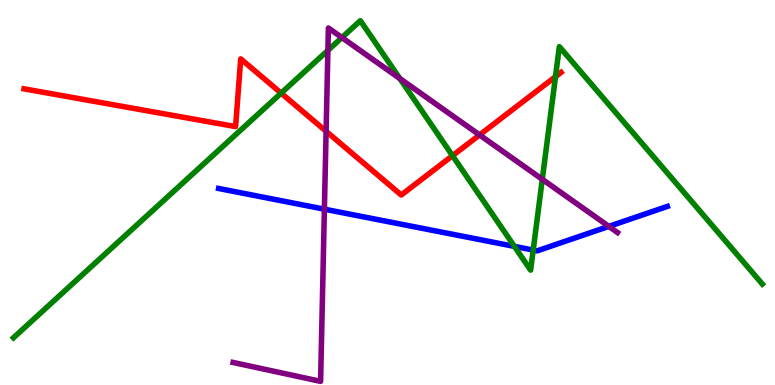[{'lines': ['blue', 'red'], 'intersections': []}, {'lines': ['green', 'red'], 'intersections': [{'x': 3.63, 'y': 7.58}, {'x': 5.84, 'y': 5.96}, {'x': 7.17, 'y': 8.01}]}, {'lines': ['purple', 'red'], 'intersections': [{'x': 4.21, 'y': 6.59}, {'x': 6.19, 'y': 6.5}]}, {'lines': ['blue', 'green'], 'intersections': [{'x': 6.64, 'y': 3.6}, {'x': 6.88, 'y': 3.5}]}, {'lines': ['blue', 'purple'], 'intersections': [{'x': 4.19, 'y': 4.57}, {'x': 7.86, 'y': 4.12}]}, {'lines': ['green', 'purple'], 'intersections': [{'x': 4.23, 'y': 8.69}, {'x': 4.41, 'y': 9.02}, {'x': 5.16, 'y': 7.96}, {'x': 7.0, 'y': 5.34}]}]